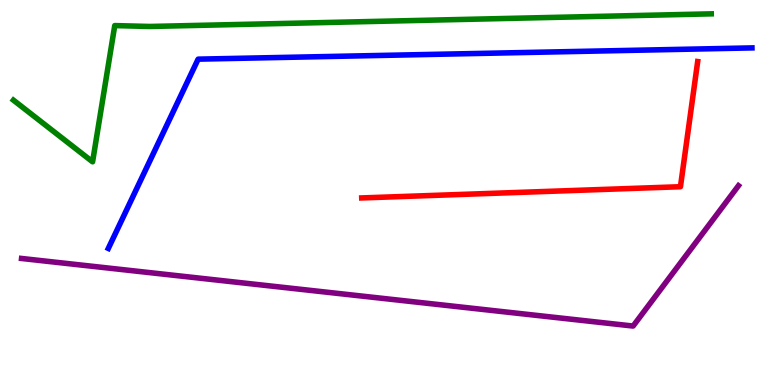[{'lines': ['blue', 'red'], 'intersections': []}, {'lines': ['green', 'red'], 'intersections': []}, {'lines': ['purple', 'red'], 'intersections': []}, {'lines': ['blue', 'green'], 'intersections': []}, {'lines': ['blue', 'purple'], 'intersections': []}, {'lines': ['green', 'purple'], 'intersections': []}]